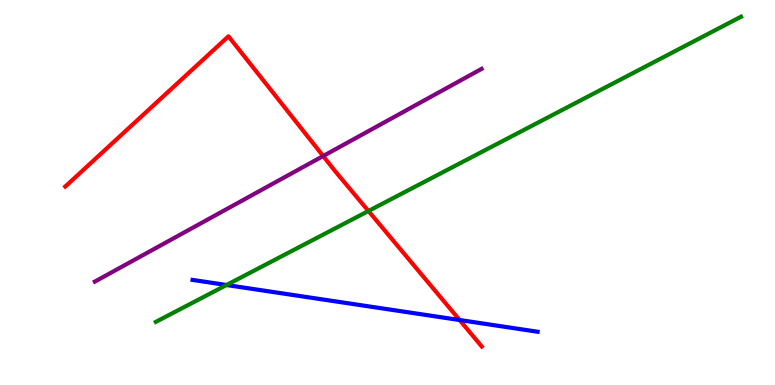[{'lines': ['blue', 'red'], 'intersections': [{'x': 5.93, 'y': 1.69}]}, {'lines': ['green', 'red'], 'intersections': [{'x': 4.75, 'y': 4.52}]}, {'lines': ['purple', 'red'], 'intersections': [{'x': 4.17, 'y': 5.95}]}, {'lines': ['blue', 'green'], 'intersections': [{'x': 2.92, 'y': 2.6}]}, {'lines': ['blue', 'purple'], 'intersections': []}, {'lines': ['green', 'purple'], 'intersections': []}]